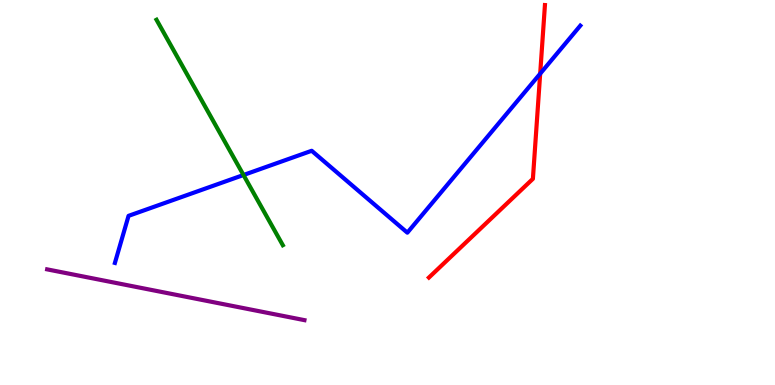[{'lines': ['blue', 'red'], 'intersections': [{'x': 6.97, 'y': 8.09}]}, {'lines': ['green', 'red'], 'intersections': []}, {'lines': ['purple', 'red'], 'intersections': []}, {'lines': ['blue', 'green'], 'intersections': [{'x': 3.14, 'y': 5.45}]}, {'lines': ['blue', 'purple'], 'intersections': []}, {'lines': ['green', 'purple'], 'intersections': []}]